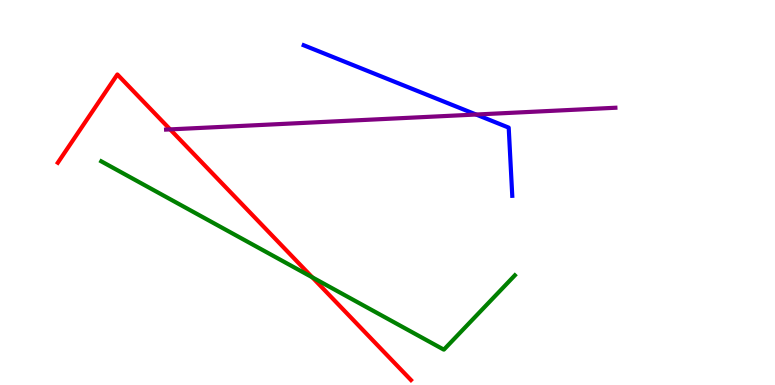[{'lines': ['blue', 'red'], 'intersections': []}, {'lines': ['green', 'red'], 'intersections': [{'x': 4.03, 'y': 2.8}]}, {'lines': ['purple', 'red'], 'intersections': [{'x': 2.2, 'y': 6.64}]}, {'lines': ['blue', 'green'], 'intersections': []}, {'lines': ['blue', 'purple'], 'intersections': [{'x': 6.14, 'y': 7.03}]}, {'lines': ['green', 'purple'], 'intersections': []}]